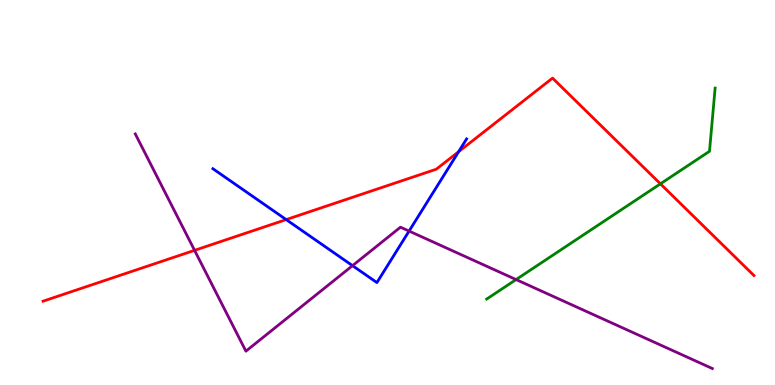[{'lines': ['blue', 'red'], 'intersections': [{'x': 3.69, 'y': 4.3}, {'x': 5.92, 'y': 6.06}]}, {'lines': ['green', 'red'], 'intersections': [{'x': 8.52, 'y': 5.22}]}, {'lines': ['purple', 'red'], 'intersections': [{'x': 2.51, 'y': 3.5}]}, {'lines': ['blue', 'green'], 'intersections': []}, {'lines': ['blue', 'purple'], 'intersections': [{'x': 4.55, 'y': 3.1}, {'x': 5.28, 'y': 4.0}]}, {'lines': ['green', 'purple'], 'intersections': [{'x': 6.66, 'y': 2.74}]}]